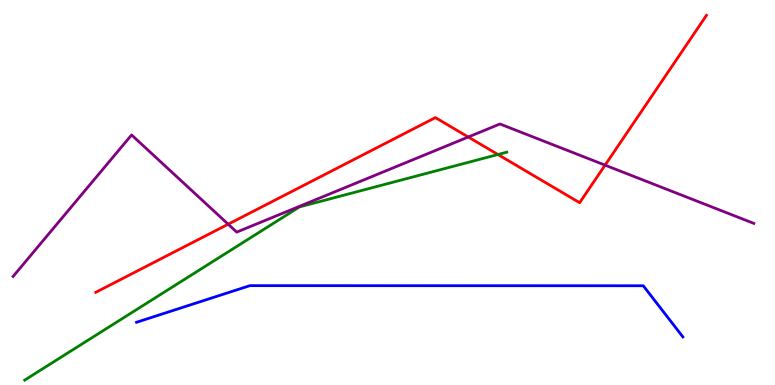[{'lines': ['blue', 'red'], 'intersections': []}, {'lines': ['green', 'red'], 'intersections': [{'x': 6.43, 'y': 5.99}]}, {'lines': ['purple', 'red'], 'intersections': [{'x': 2.94, 'y': 4.18}, {'x': 6.04, 'y': 6.44}, {'x': 7.81, 'y': 5.71}]}, {'lines': ['blue', 'green'], 'intersections': []}, {'lines': ['blue', 'purple'], 'intersections': []}, {'lines': ['green', 'purple'], 'intersections': []}]